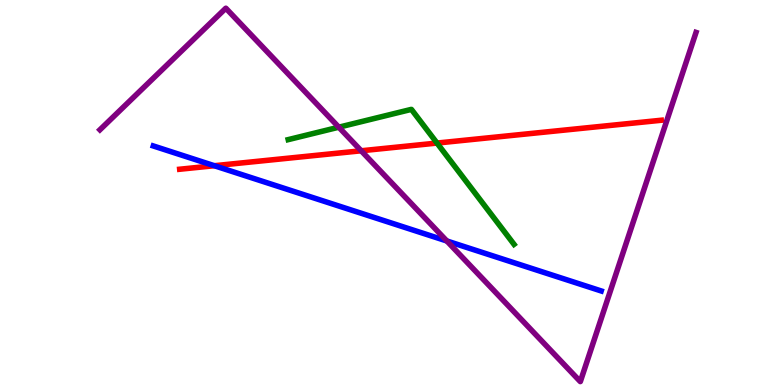[{'lines': ['blue', 'red'], 'intersections': [{'x': 2.77, 'y': 5.7}]}, {'lines': ['green', 'red'], 'intersections': [{'x': 5.64, 'y': 6.28}]}, {'lines': ['purple', 'red'], 'intersections': [{'x': 4.66, 'y': 6.08}]}, {'lines': ['blue', 'green'], 'intersections': []}, {'lines': ['blue', 'purple'], 'intersections': [{'x': 5.77, 'y': 3.74}]}, {'lines': ['green', 'purple'], 'intersections': [{'x': 4.37, 'y': 6.7}]}]